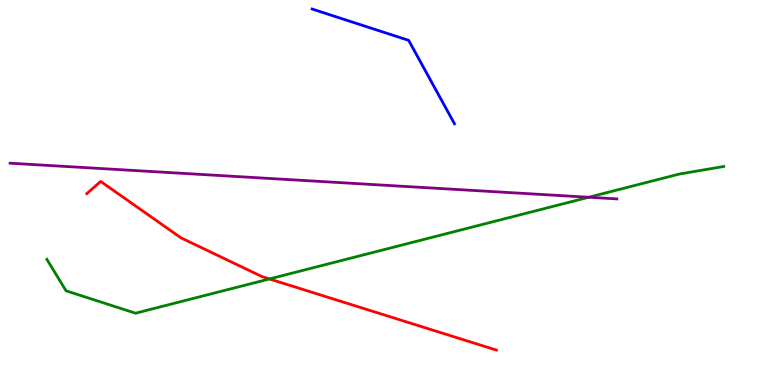[{'lines': ['blue', 'red'], 'intersections': []}, {'lines': ['green', 'red'], 'intersections': [{'x': 3.48, 'y': 2.75}]}, {'lines': ['purple', 'red'], 'intersections': []}, {'lines': ['blue', 'green'], 'intersections': []}, {'lines': ['blue', 'purple'], 'intersections': []}, {'lines': ['green', 'purple'], 'intersections': [{'x': 7.6, 'y': 4.88}]}]